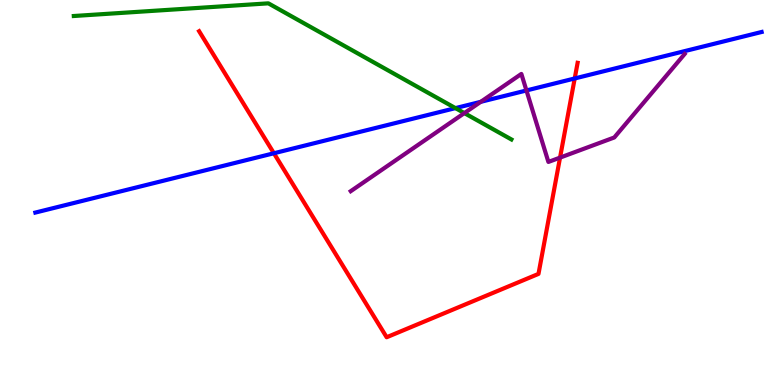[{'lines': ['blue', 'red'], 'intersections': [{'x': 3.53, 'y': 6.02}, {'x': 7.42, 'y': 7.96}]}, {'lines': ['green', 'red'], 'intersections': []}, {'lines': ['purple', 'red'], 'intersections': [{'x': 7.23, 'y': 5.91}]}, {'lines': ['blue', 'green'], 'intersections': [{'x': 5.88, 'y': 7.19}]}, {'lines': ['blue', 'purple'], 'intersections': [{'x': 6.2, 'y': 7.36}, {'x': 6.79, 'y': 7.65}]}, {'lines': ['green', 'purple'], 'intersections': [{'x': 5.99, 'y': 7.06}]}]